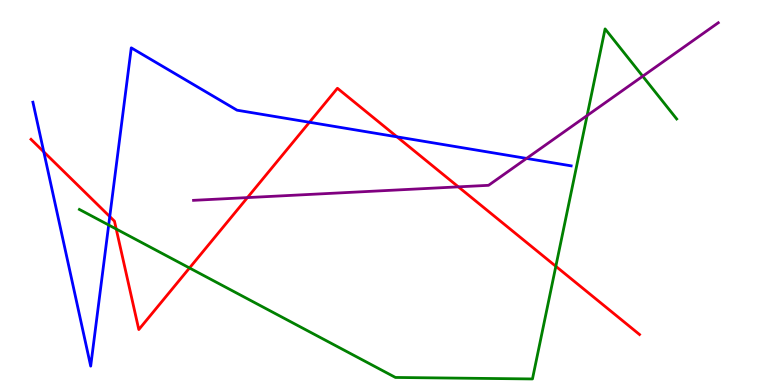[{'lines': ['blue', 'red'], 'intersections': [{'x': 0.565, 'y': 6.06}, {'x': 1.42, 'y': 4.38}, {'x': 3.99, 'y': 6.82}, {'x': 5.12, 'y': 6.45}]}, {'lines': ['green', 'red'], 'intersections': [{'x': 1.5, 'y': 4.05}, {'x': 2.45, 'y': 3.04}, {'x': 7.17, 'y': 3.08}]}, {'lines': ['purple', 'red'], 'intersections': [{'x': 3.19, 'y': 4.87}, {'x': 5.91, 'y': 5.15}]}, {'lines': ['blue', 'green'], 'intersections': [{'x': 1.4, 'y': 4.16}]}, {'lines': ['blue', 'purple'], 'intersections': [{'x': 6.79, 'y': 5.89}]}, {'lines': ['green', 'purple'], 'intersections': [{'x': 7.58, 'y': 7.0}, {'x': 8.29, 'y': 8.02}]}]